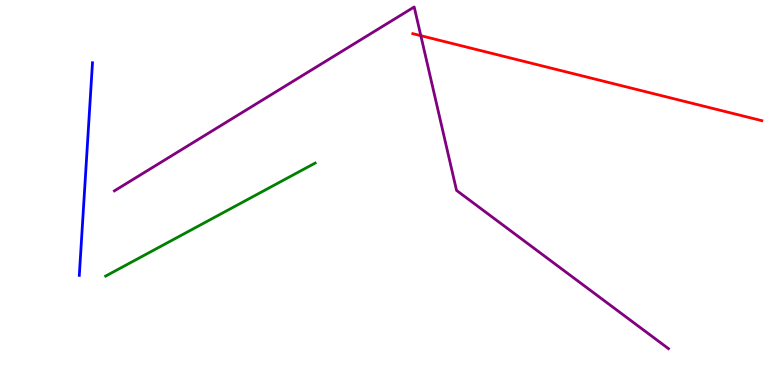[{'lines': ['blue', 'red'], 'intersections': []}, {'lines': ['green', 'red'], 'intersections': []}, {'lines': ['purple', 'red'], 'intersections': [{'x': 5.43, 'y': 9.07}]}, {'lines': ['blue', 'green'], 'intersections': []}, {'lines': ['blue', 'purple'], 'intersections': []}, {'lines': ['green', 'purple'], 'intersections': []}]